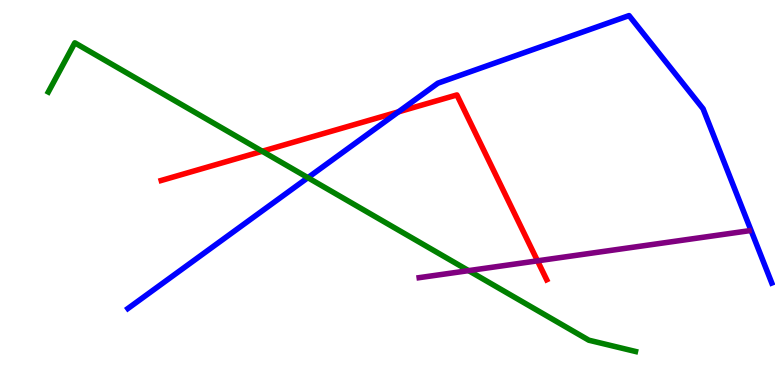[{'lines': ['blue', 'red'], 'intersections': [{'x': 5.14, 'y': 7.09}]}, {'lines': ['green', 'red'], 'intersections': [{'x': 3.38, 'y': 6.07}]}, {'lines': ['purple', 'red'], 'intersections': [{'x': 6.94, 'y': 3.23}]}, {'lines': ['blue', 'green'], 'intersections': [{'x': 3.97, 'y': 5.39}]}, {'lines': ['blue', 'purple'], 'intersections': []}, {'lines': ['green', 'purple'], 'intersections': [{'x': 6.05, 'y': 2.97}]}]